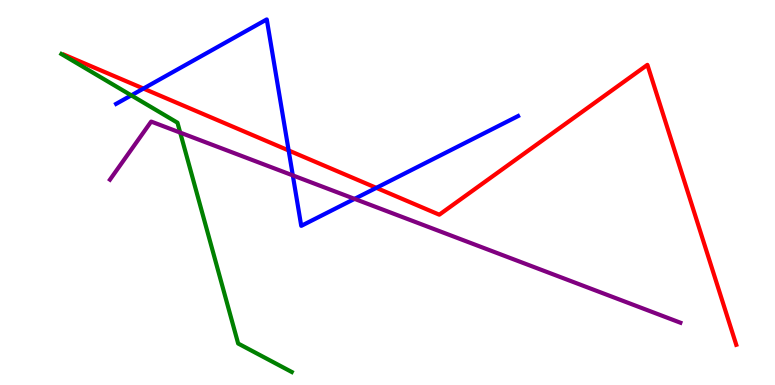[{'lines': ['blue', 'red'], 'intersections': [{'x': 1.85, 'y': 7.7}, {'x': 3.72, 'y': 6.09}, {'x': 4.86, 'y': 5.12}]}, {'lines': ['green', 'red'], 'intersections': []}, {'lines': ['purple', 'red'], 'intersections': []}, {'lines': ['blue', 'green'], 'intersections': [{'x': 1.69, 'y': 7.52}]}, {'lines': ['blue', 'purple'], 'intersections': [{'x': 3.78, 'y': 5.44}, {'x': 4.57, 'y': 4.83}]}, {'lines': ['green', 'purple'], 'intersections': [{'x': 2.33, 'y': 6.56}]}]